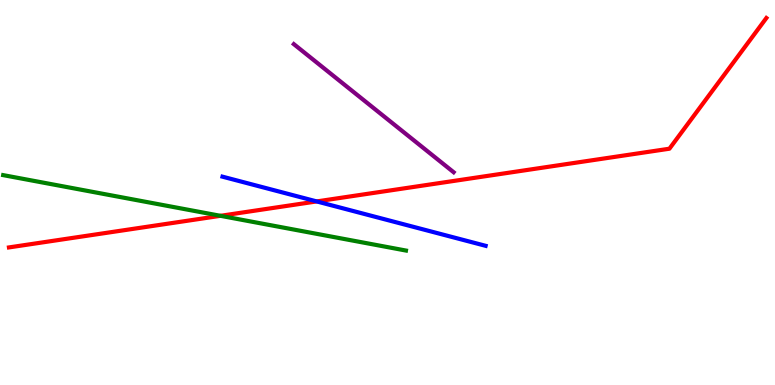[{'lines': ['blue', 'red'], 'intersections': [{'x': 4.09, 'y': 4.77}]}, {'lines': ['green', 'red'], 'intersections': [{'x': 2.84, 'y': 4.39}]}, {'lines': ['purple', 'red'], 'intersections': []}, {'lines': ['blue', 'green'], 'intersections': []}, {'lines': ['blue', 'purple'], 'intersections': []}, {'lines': ['green', 'purple'], 'intersections': []}]